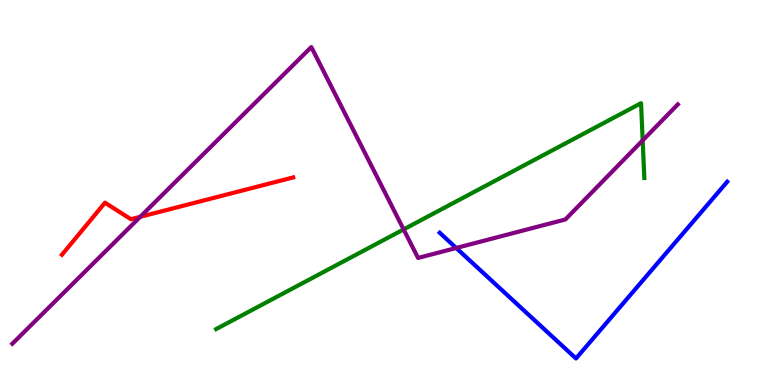[{'lines': ['blue', 'red'], 'intersections': []}, {'lines': ['green', 'red'], 'intersections': []}, {'lines': ['purple', 'red'], 'intersections': [{'x': 1.81, 'y': 4.37}]}, {'lines': ['blue', 'green'], 'intersections': []}, {'lines': ['blue', 'purple'], 'intersections': [{'x': 5.89, 'y': 3.56}]}, {'lines': ['green', 'purple'], 'intersections': [{'x': 5.21, 'y': 4.04}, {'x': 8.29, 'y': 6.35}]}]